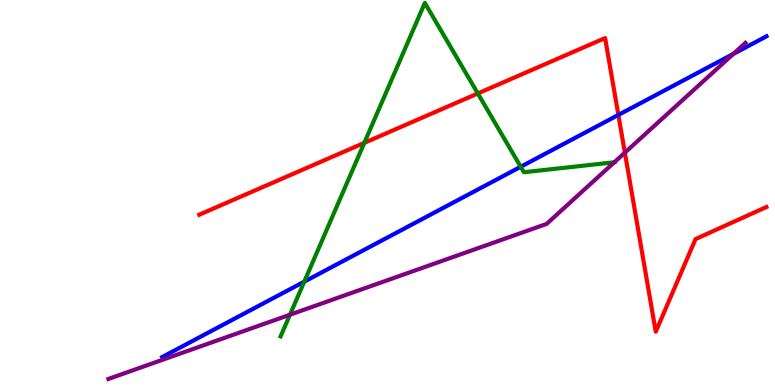[{'lines': ['blue', 'red'], 'intersections': [{'x': 7.98, 'y': 7.01}]}, {'lines': ['green', 'red'], 'intersections': [{'x': 4.7, 'y': 6.29}, {'x': 6.17, 'y': 7.57}]}, {'lines': ['purple', 'red'], 'intersections': [{'x': 8.06, 'y': 6.03}]}, {'lines': ['blue', 'green'], 'intersections': [{'x': 3.93, 'y': 2.68}, {'x': 6.72, 'y': 5.67}]}, {'lines': ['blue', 'purple'], 'intersections': [{'x': 9.46, 'y': 8.6}]}, {'lines': ['green', 'purple'], 'intersections': [{'x': 3.74, 'y': 1.83}, {'x': 7.93, 'y': 5.79}]}]